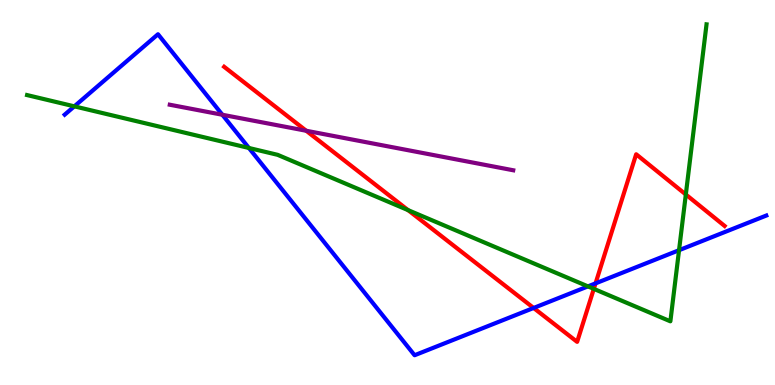[{'lines': ['blue', 'red'], 'intersections': [{'x': 6.89, 'y': 2.0}, {'x': 7.68, 'y': 2.64}]}, {'lines': ['green', 'red'], 'intersections': [{'x': 5.27, 'y': 4.54}, {'x': 7.66, 'y': 2.5}, {'x': 8.85, 'y': 4.95}]}, {'lines': ['purple', 'red'], 'intersections': [{'x': 3.95, 'y': 6.6}]}, {'lines': ['blue', 'green'], 'intersections': [{'x': 0.959, 'y': 7.24}, {'x': 3.21, 'y': 6.16}, {'x': 7.59, 'y': 2.56}, {'x': 8.76, 'y': 3.5}]}, {'lines': ['blue', 'purple'], 'intersections': [{'x': 2.87, 'y': 7.02}]}, {'lines': ['green', 'purple'], 'intersections': []}]